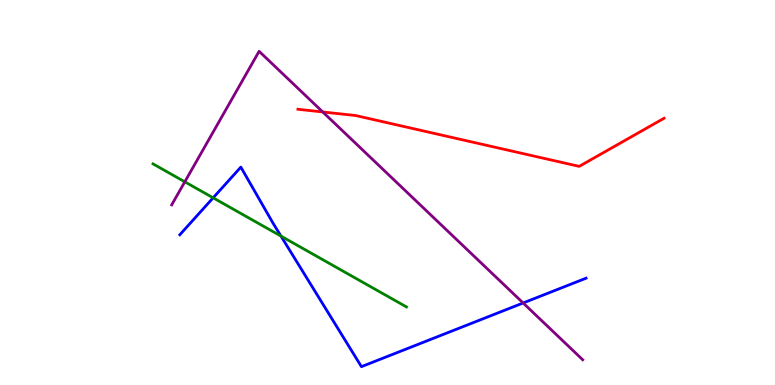[{'lines': ['blue', 'red'], 'intersections': []}, {'lines': ['green', 'red'], 'intersections': []}, {'lines': ['purple', 'red'], 'intersections': [{'x': 4.16, 'y': 7.09}]}, {'lines': ['blue', 'green'], 'intersections': [{'x': 2.75, 'y': 4.86}, {'x': 3.63, 'y': 3.87}]}, {'lines': ['blue', 'purple'], 'intersections': [{'x': 6.75, 'y': 2.13}]}, {'lines': ['green', 'purple'], 'intersections': [{'x': 2.38, 'y': 5.28}]}]